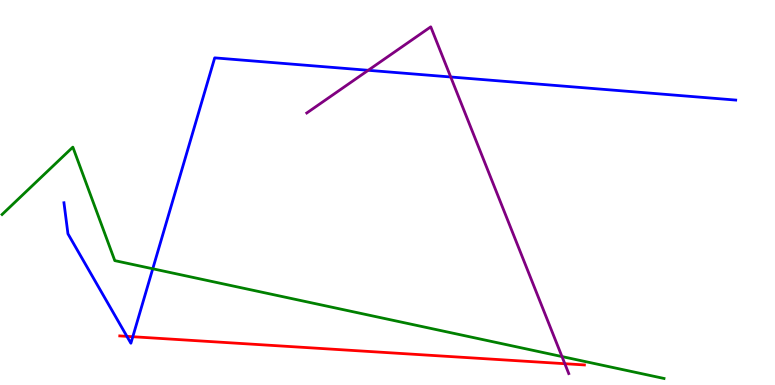[{'lines': ['blue', 'red'], 'intersections': [{'x': 1.64, 'y': 1.26}, {'x': 1.71, 'y': 1.25}]}, {'lines': ['green', 'red'], 'intersections': []}, {'lines': ['purple', 'red'], 'intersections': [{'x': 7.29, 'y': 0.553}]}, {'lines': ['blue', 'green'], 'intersections': [{'x': 1.97, 'y': 3.02}]}, {'lines': ['blue', 'purple'], 'intersections': [{'x': 4.75, 'y': 8.17}, {'x': 5.82, 'y': 8.0}]}, {'lines': ['green', 'purple'], 'intersections': [{'x': 7.25, 'y': 0.738}]}]